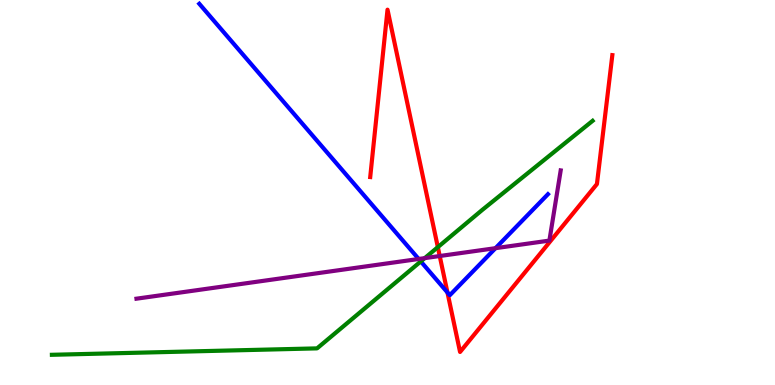[{'lines': ['blue', 'red'], 'intersections': [{'x': 5.77, 'y': 2.4}]}, {'lines': ['green', 'red'], 'intersections': [{'x': 5.65, 'y': 3.58}]}, {'lines': ['purple', 'red'], 'intersections': [{'x': 5.67, 'y': 3.35}]}, {'lines': ['blue', 'green'], 'intersections': [{'x': 5.43, 'y': 3.21}]}, {'lines': ['blue', 'purple'], 'intersections': [{'x': 5.4, 'y': 3.27}, {'x': 6.39, 'y': 3.55}]}, {'lines': ['green', 'purple'], 'intersections': [{'x': 5.48, 'y': 3.3}]}]